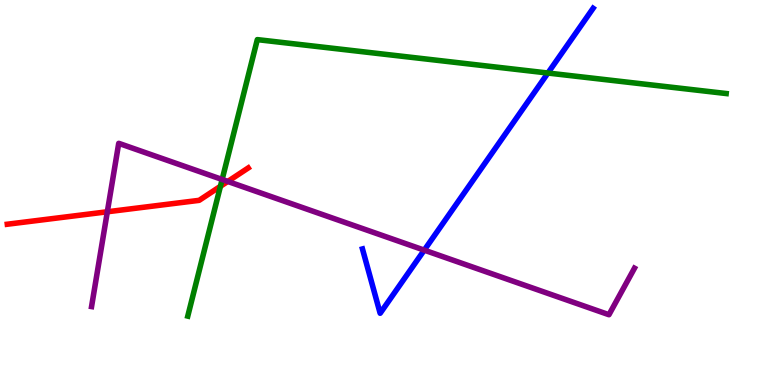[{'lines': ['blue', 'red'], 'intersections': []}, {'lines': ['green', 'red'], 'intersections': [{'x': 2.84, 'y': 5.16}]}, {'lines': ['purple', 'red'], 'intersections': [{'x': 1.38, 'y': 4.5}, {'x': 2.94, 'y': 5.29}]}, {'lines': ['blue', 'green'], 'intersections': [{'x': 7.07, 'y': 8.1}]}, {'lines': ['blue', 'purple'], 'intersections': [{'x': 5.47, 'y': 3.5}]}, {'lines': ['green', 'purple'], 'intersections': [{'x': 2.87, 'y': 5.34}]}]